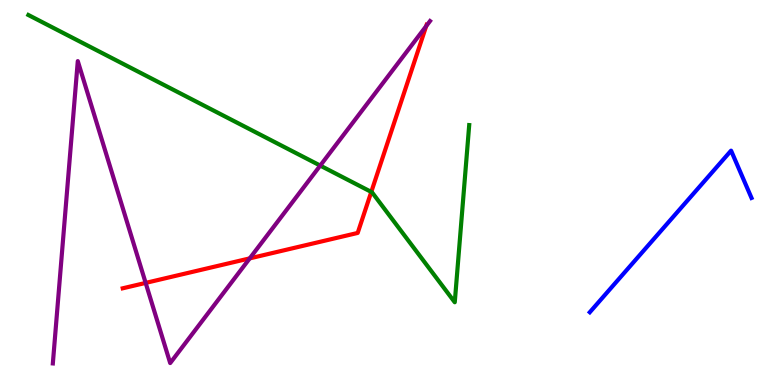[{'lines': ['blue', 'red'], 'intersections': []}, {'lines': ['green', 'red'], 'intersections': [{'x': 4.79, 'y': 5.01}]}, {'lines': ['purple', 'red'], 'intersections': [{'x': 1.88, 'y': 2.65}, {'x': 3.22, 'y': 3.29}, {'x': 5.5, 'y': 9.32}]}, {'lines': ['blue', 'green'], 'intersections': []}, {'lines': ['blue', 'purple'], 'intersections': []}, {'lines': ['green', 'purple'], 'intersections': [{'x': 4.13, 'y': 5.7}]}]